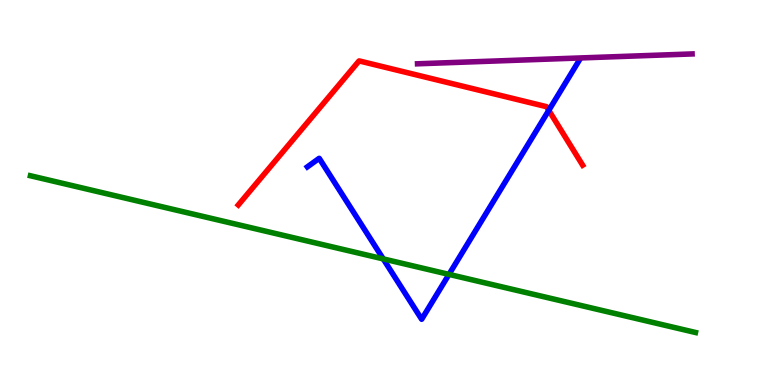[{'lines': ['blue', 'red'], 'intersections': [{'x': 7.08, 'y': 7.13}]}, {'lines': ['green', 'red'], 'intersections': []}, {'lines': ['purple', 'red'], 'intersections': []}, {'lines': ['blue', 'green'], 'intersections': [{'x': 4.94, 'y': 3.28}, {'x': 5.79, 'y': 2.87}]}, {'lines': ['blue', 'purple'], 'intersections': []}, {'lines': ['green', 'purple'], 'intersections': []}]